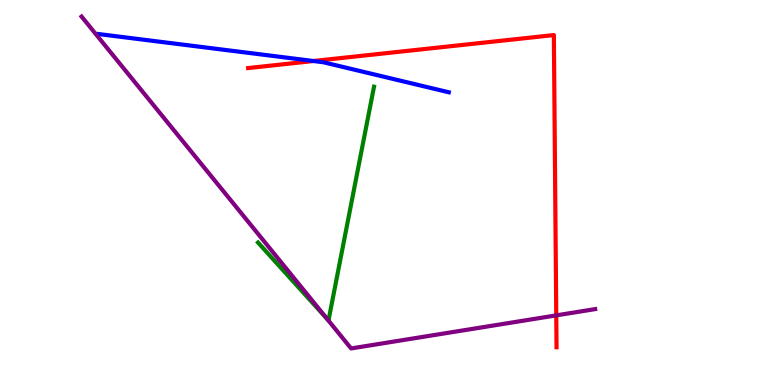[{'lines': ['blue', 'red'], 'intersections': [{'x': 4.04, 'y': 8.42}]}, {'lines': ['green', 'red'], 'intersections': []}, {'lines': ['purple', 'red'], 'intersections': [{'x': 7.18, 'y': 1.81}]}, {'lines': ['blue', 'green'], 'intersections': []}, {'lines': ['blue', 'purple'], 'intersections': []}, {'lines': ['green', 'purple'], 'intersections': [{'x': 4.22, 'y': 1.71}]}]